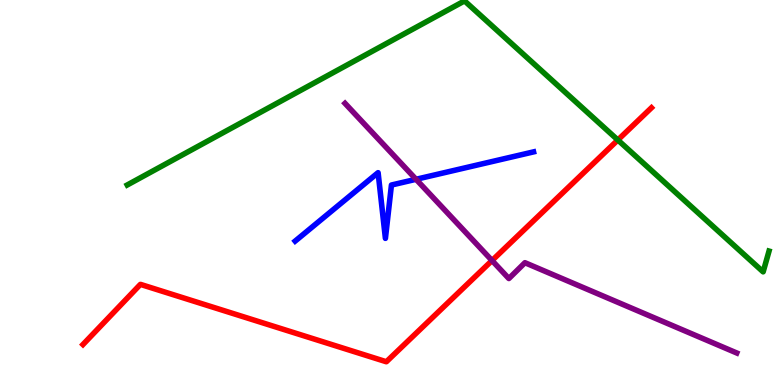[{'lines': ['blue', 'red'], 'intersections': []}, {'lines': ['green', 'red'], 'intersections': [{'x': 7.97, 'y': 6.36}]}, {'lines': ['purple', 'red'], 'intersections': [{'x': 6.35, 'y': 3.23}]}, {'lines': ['blue', 'green'], 'intersections': []}, {'lines': ['blue', 'purple'], 'intersections': [{'x': 5.37, 'y': 5.34}]}, {'lines': ['green', 'purple'], 'intersections': []}]